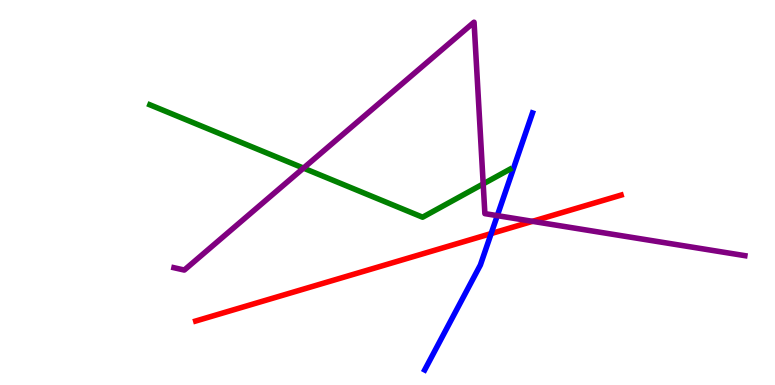[{'lines': ['blue', 'red'], 'intersections': [{'x': 6.34, 'y': 3.93}]}, {'lines': ['green', 'red'], 'intersections': []}, {'lines': ['purple', 'red'], 'intersections': [{'x': 6.87, 'y': 4.25}]}, {'lines': ['blue', 'green'], 'intersections': []}, {'lines': ['blue', 'purple'], 'intersections': [{'x': 6.42, 'y': 4.4}]}, {'lines': ['green', 'purple'], 'intersections': [{'x': 3.92, 'y': 5.63}, {'x': 6.23, 'y': 5.22}]}]